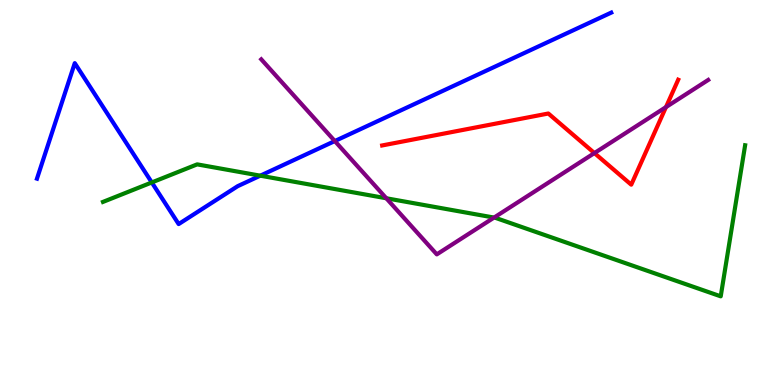[{'lines': ['blue', 'red'], 'intersections': []}, {'lines': ['green', 'red'], 'intersections': []}, {'lines': ['purple', 'red'], 'intersections': [{'x': 7.67, 'y': 6.02}, {'x': 8.59, 'y': 7.22}]}, {'lines': ['blue', 'green'], 'intersections': [{'x': 1.96, 'y': 5.26}, {'x': 3.36, 'y': 5.44}]}, {'lines': ['blue', 'purple'], 'intersections': [{'x': 4.32, 'y': 6.34}]}, {'lines': ['green', 'purple'], 'intersections': [{'x': 4.98, 'y': 4.85}, {'x': 6.37, 'y': 4.35}]}]